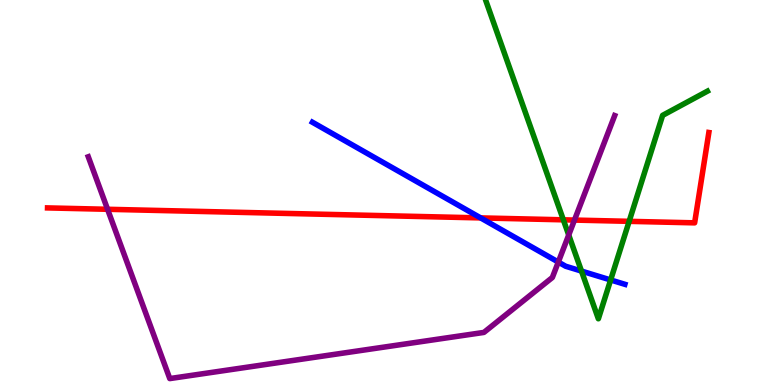[{'lines': ['blue', 'red'], 'intersections': [{'x': 6.2, 'y': 4.34}]}, {'lines': ['green', 'red'], 'intersections': [{'x': 7.27, 'y': 4.29}, {'x': 8.12, 'y': 4.25}]}, {'lines': ['purple', 'red'], 'intersections': [{'x': 1.39, 'y': 4.56}, {'x': 7.41, 'y': 4.28}]}, {'lines': ['blue', 'green'], 'intersections': [{'x': 7.5, 'y': 2.96}, {'x': 7.88, 'y': 2.73}]}, {'lines': ['blue', 'purple'], 'intersections': [{'x': 7.2, 'y': 3.19}]}, {'lines': ['green', 'purple'], 'intersections': [{'x': 7.34, 'y': 3.9}]}]